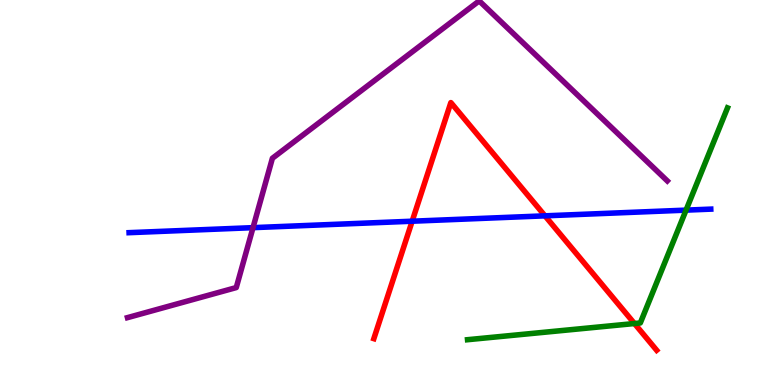[{'lines': ['blue', 'red'], 'intersections': [{'x': 5.32, 'y': 4.25}, {'x': 7.03, 'y': 4.39}]}, {'lines': ['green', 'red'], 'intersections': [{'x': 8.19, 'y': 1.6}]}, {'lines': ['purple', 'red'], 'intersections': []}, {'lines': ['blue', 'green'], 'intersections': [{'x': 8.85, 'y': 4.54}]}, {'lines': ['blue', 'purple'], 'intersections': [{'x': 3.26, 'y': 4.09}]}, {'lines': ['green', 'purple'], 'intersections': []}]